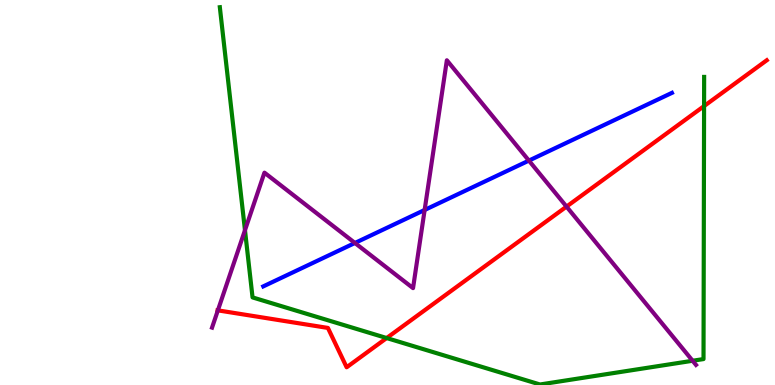[{'lines': ['blue', 'red'], 'intersections': []}, {'lines': ['green', 'red'], 'intersections': [{'x': 4.99, 'y': 1.22}, {'x': 9.08, 'y': 7.24}]}, {'lines': ['purple', 'red'], 'intersections': [{'x': 2.81, 'y': 1.94}, {'x': 7.31, 'y': 4.63}]}, {'lines': ['blue', 'green'], 'intersections': []}, {'lines': ['blue', 'purple'], 'intersections': [{'x': 4.58, 'y': 3.69}, {'x': 5.48, 'y': 4.55}, {'x': 6.82, 'y': 5.83}]}, {'lines': ['green', 'purple'], 'intersections': [{'x': 3.16, 'y': 4.02}, {'x': 8.94, 'y': 0.63}]}]